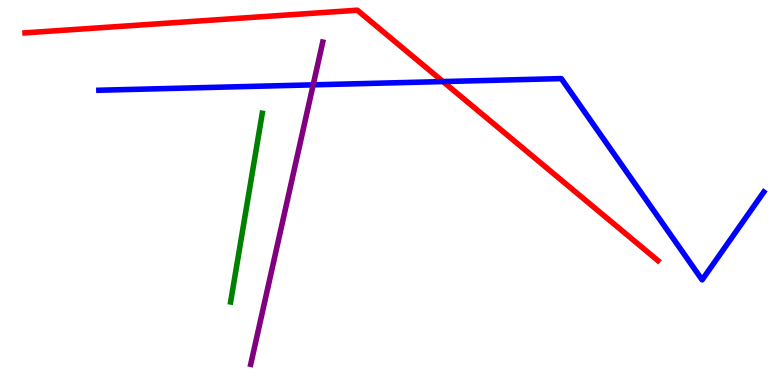[{'lines': ['blue', 'red'], 'intersections': [{'x': 5.72, 'y': 7.88}]}, {'lines': ['green', 'red'], 'intersections': []}, {'lines': ['purple', 'red'], 'intersections': []}, {'lines': ['blue', 'green'], 'intersections': []}, {'lines': ['blue', 'purple'], 'intersections': [{'x': 4.04, 'y': 7.8}]}, {'lines': ['green', 'purple'], 'intersections': []}]